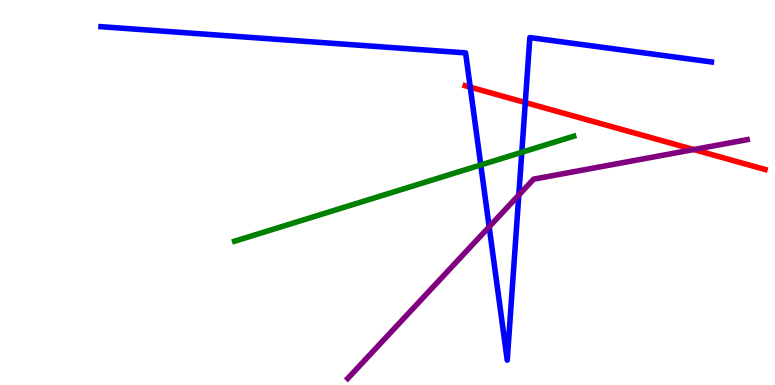[{'lines': ['blue', 'red'], 'intersections': [{'x': 6.07, 'y': 7.74}, {'x': 6.78, 'y': 7.34}]}, {'lines': ['green', 'red'], 'intersections': []}, {'lines': ['purple', 'red'], 'intersections': [{'x': 8.95, 'y': 6.12}]}, {'lines': ['blue', 'green'], 'intersections': [{'x': 6.2, 'y': 5.72}, {'x': 6.73, 'y': 6.05}]}, {'lines': ['blue', 'purple'], 'intersections': [{'x': 6.31, 'y': 4.11}, {'x': 6.69, 'y': 4.93}]}, {'lines': ['green', 'purple'], 'intersections': []}]